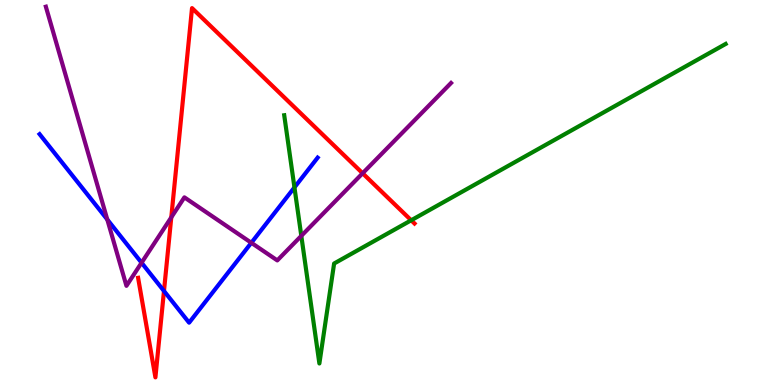[{'lines': ['blue', 'red'], 'intersections': [{'x': 2.12, 'y': 2.44}]}, {'lines': ['green', 'red'], 'intersections': [{'x': 5.31, 'y': 4.28}]}, {'lines': ['purple', 'red'], 'intersections': [{'x': 2.21, 'y': 4.35}, {'x': 4.68, 'y': 5.5}]}, {'lines': ['blue', 'green'], 'intersections': [{'x': 3.8, 'y': 5.13}]}, {'lines': ['blue', 'purple'], 'intersections': [{'x': 1.38, 'y': 4.3}, {'x': 1.83, 'y': 3.18}, {'x': 3.24, 'y': 3.69}]}, {'lines': ['green', 'purple'], 'intersections': [{'x': 3.89, 'y': 3.87}]}]